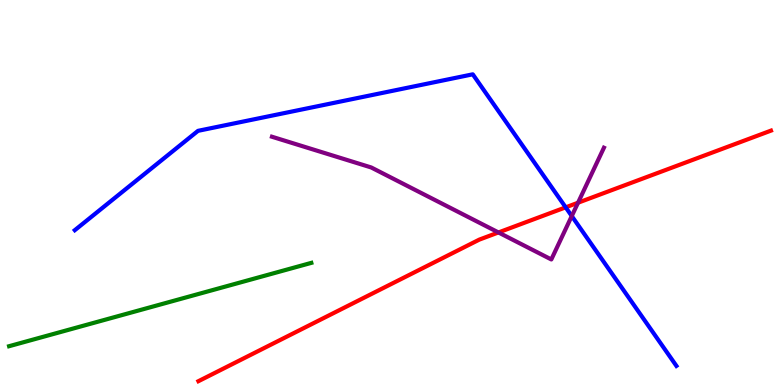[{'lines': ['blue', 'red'], 'intersections': [{'x': 7.3, 'y': 4.61}]}, {'lines': ['green', 'red'], 'intersections': []}, {'lines': ['purple', 'red'], 'intersections': [{'x': 6.43, 'y': 3.96}, {'x': 7.46, 'y': 4.73}]}, {'lines': ['blue', 'green'], 'intersections': []}, {'lines': ['blue', 'purple'], 'intersections': [{'x': 7.38, 'y': 4.39}]}, {'lines': ['green', 'purple'], 'intersections': []}]